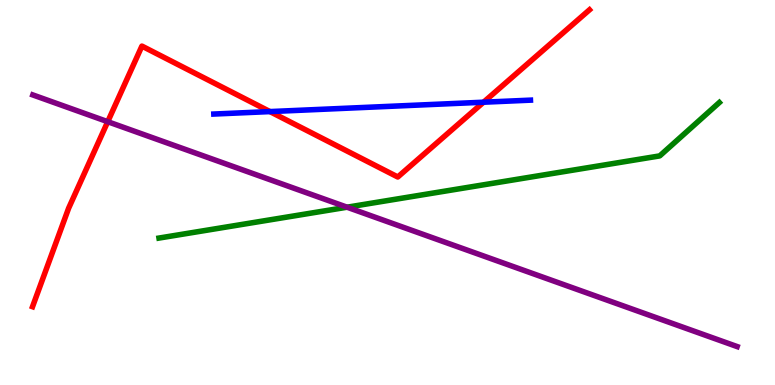[{'lines': ['blue', 'red'], 'intersections': [{'x': 3.48, 'y': 7.1}, {'x': 6.24, 'y': 7.35}]}, {'lines': ['green', 'red'], 'intersections': []}, {'lines': ['purple', 'red'], 'intersections': [{'x': 1.39, 'y': 6.84}]}, {'lines': ['blue', 'green'], 'intersections': []}, {'lines': ['blue', 'purple'], 'intersections': []}, {'lines': ['green', 'purple'], 'intersections': [{'x': 4.48, 'y': 4.62}]}]